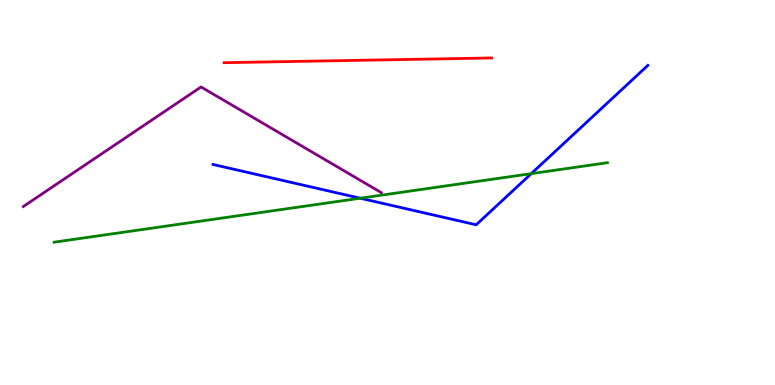[{'lines': ['blue', 'red'], 'intersections': []}, {'lines': ['green', 'red'], 'intersections': []}, {'lines': ['purple', 'red'], 'intersections': []}, {'lines': ['blue', 'green'], 'intersections': [{'x': 4.65, 'y': 4.85}, {'x': 6.86, 'y': 5.49}]}, {'lines': ['blue', 'purple'], 'intersections': []}, {'lines': ['green', 'purple'], 'intersections': []}]